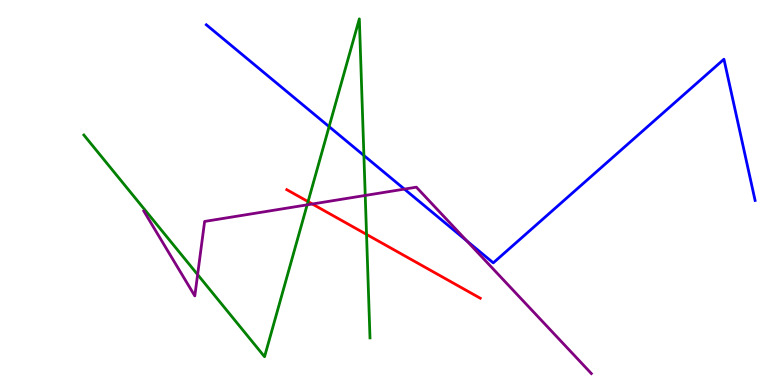[{'lines': ['blue', 'red'], 'intersections': []}, {'lines': ['green', 'red'], 'intersections': [{'x': 3.97, 'y': 4.76}, {'x': 4.73, 'y': 3.91}]}, {'lines': ['purple', 'red'], 'intersections': [{'x': 4.03, 'y': 4.7}]}, {'lines': ['blue', 'green'], 'intersections': [{'x': 4.25, 'y': 6.71}, {'x': 4.7, 'y': 5.96}]}, {'lines': ['blue', 'purple'], 'intersections': [{'x': 5.22, 'y': 5.09}, {'x': 6.02, 'y': 3.74}]}, {'lines': ['green', 'purple'], 'intersections': [{'x': 2.55, 'y': 2.87}, {'x': 3.96, 'y': 4.68}, {'x': 4.71, 'y': 4.92}]}]